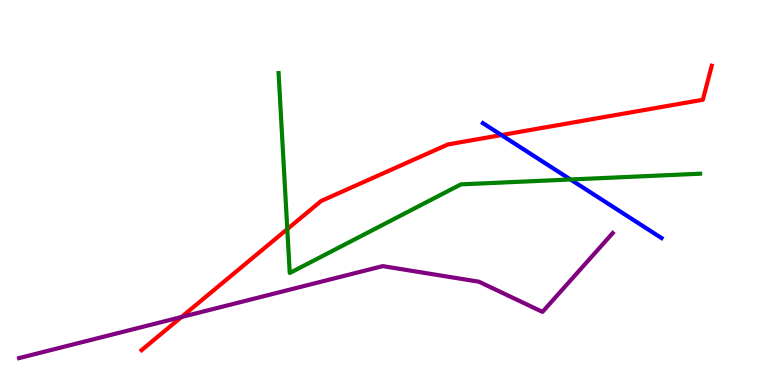[{'lines': ['blue', 'red'], 'intersections': [{'x': 6.47, 'y': 6.49}]}, {'lines': ['green', 'red'], 'intersections': [{'x': 3.71, 'y': 4.05}]}, {'lines': ['purple', 'red'], 'intersections': [{'x': 2.34, 'y': 1.77}]}, {'lines': ['blue', 'green'], 'intersections': [{'x': 7.36, 'y': 5.34}]}, {'lines': ['blue', 'purple'], 'intersections': []}, {'lines': ['green', 'purple'], 'intersections': []}]